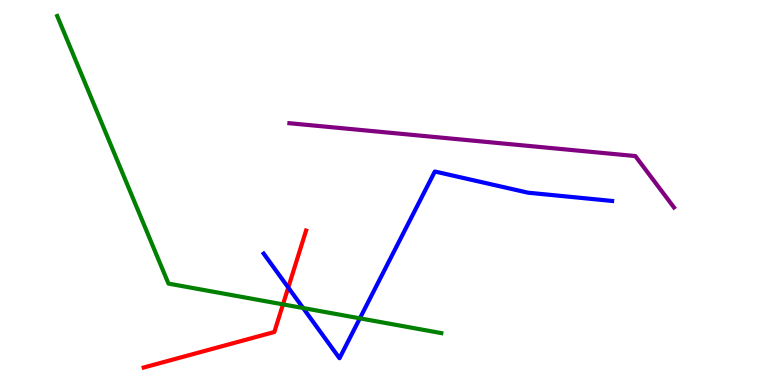[{'lines': ['blue', 'red'], 'intersections': [{'x': 3.72, 'y': 2.53}]}, {'lines': ['green', 'red'], 'intersections': [{'x': 3.65, 'y': 2.09}]}, {'lines': ['purple', 'red'], 'intersections': []}, {'lines': ['blue', 'green'], 'intersections': [{'x': 3.91, 'y': 2.0}, {'x': 4.64, 'y': 1.73}]}, {'lines': ['blue', 'purple'], 'intersections': []}, {'lines': ['green', 'purple'], 'intersections': []}]